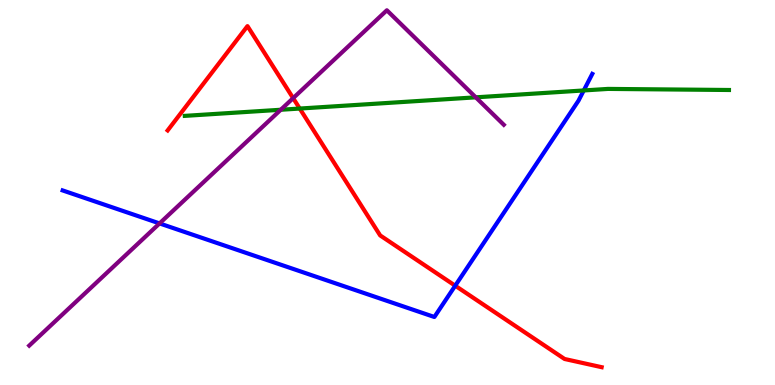[{'lines': ['blue', 'red'], 'intersections': [{'x': 5.87, 'y': 2.58}]}, {'lines': ['green', 'red'], 'intersections': [{'x': 3.87, 'y': 7.18}]}, {'lines': ['purple', 'red'], 'intersections': [{'x': 3.78, 'y': 7.45}]}, {'lines': ['blue', 'green'], 'intersections': [{'x': 7.53, 'y': 7.65}]}, {'lines': ['blue', 'purple'], 'intersections': [{'x': 2.06, 'y': 4.2}]}, {'lines': ['green', 'purple'], 'intersections': [{'x': 3.62, 'y': 7.15}, {'x': 6.14, 'y': 7.47}]}]